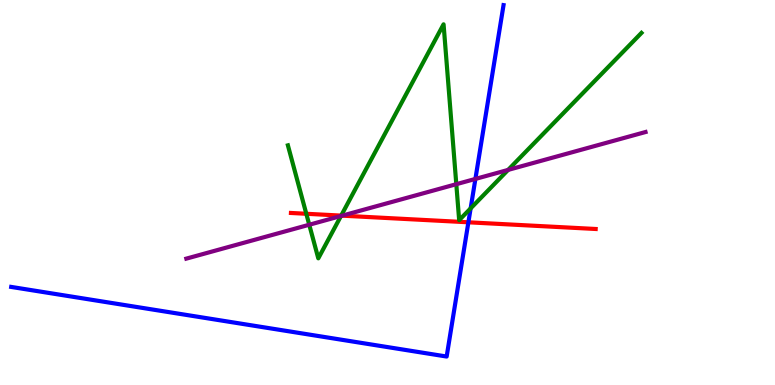[{'lines': ['blue', 'red'], 'intersections': [{'x': 6.04, 'y': 4.23}]}, {'lines': ['green', 'red'], 'intersections': [{'x': 3.95, 'y': 4.45}, {'x': 4.4, 'y': 4.4}]}, {'lines': ['purple', 'red'], 'intersections': [{'x': 4.42, 'y': 4.4}]}, {'lines': ['blue', 'green'], 'intersections': [{'x': 6.07, 'y': 4.59}]}, {'lines': ['blue', 'purple'], 'intersections': [{'x': 6.13, 'y': 5.35}]}, {'lines': ['green', 'purple'], 'intersections': [{'x': 3.99, 'y': 4.16}, {'x': 4.4, 'y': 4.39}, {'x': 5.89, 'y': 5.22}, {'x': 6.56, 'y': 5.59}]}]